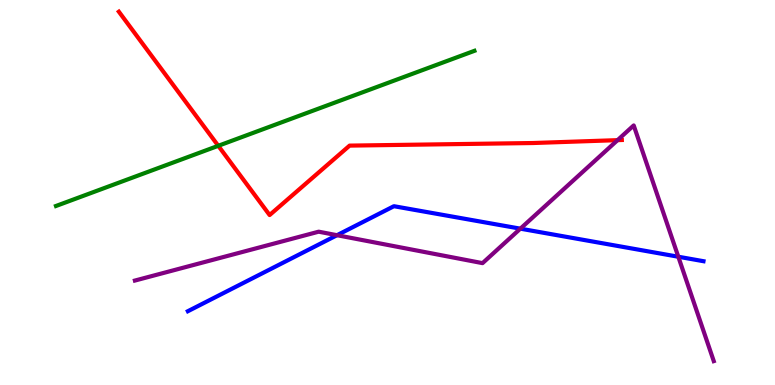[{'lines': ['blue', 'red'], 'intersections': []}, {'lines': ['green', 'red'], 'intersections': [{'x': 2.82, 'y': 6.21}]}, {'lines': ['purple', 'red'], 'intersections': [{'x': 7.97, 'y': 6.36}]}, {'lines': ['blue', 'green'], 'intersections': []}, {'lines': ['blue', 'purple'], 'intersections': [{'x': 4.35, 'y': 3.89}, {'x': 6.71, 'y': 4.06}, {'x': 8.75, 'y': 3.33}]}, {'lines': ['green', 'purple'], 'intersections': []}]